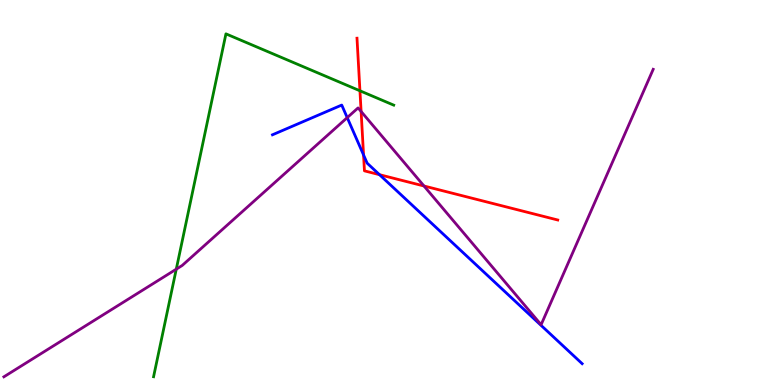[{'lines': ['blue', 'red'], 'intersections': [{'x': 4.69, 'y': 5.98}, {'x': 4.9, 'y': 5.46}]}, {'lines': ['green', 'red'], 'intersections': [{'x': 4.64, 'y': 7.64}]}, {'lines': ['purple', 'red'], 'intersections': [{'x': 4.66, 'y': 7.1}, {'x': 5.47, 'y': 5.17}]}, {'lines': ['blue', 'green'], 'intersections': []}, {'lines': ['blue', 'purple'], 'intersections': [{'x': 4.48, 'y': 6.94}]}, {'lines': ['green', 'purple'], 'intersections': [{'x': 2.27, 'y': 3.01}]}]